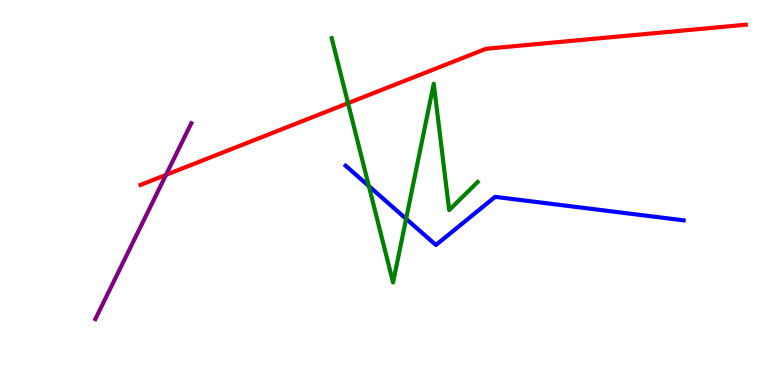[{'lines': ['blue', 'red'], 'intersections': []}, {'lines': ['green', 'red'], 'intersections': [{'x': 4.49, 'y': 7.32}]}, {'lines': ['purple', 'red'], 'intersections': [{'x': 2.14, 'y': 5.46}]}, {'lines': ['blue', 'green'], 'intersections': [{'x': 4.76, 'y': 5.17}, {'x': 5.24, 'y': 4.32}]}, {'lines': ['blue', 'purple'], 'intersections': []}, {'lines': ['green', 'purple'], 'intersections': []}]